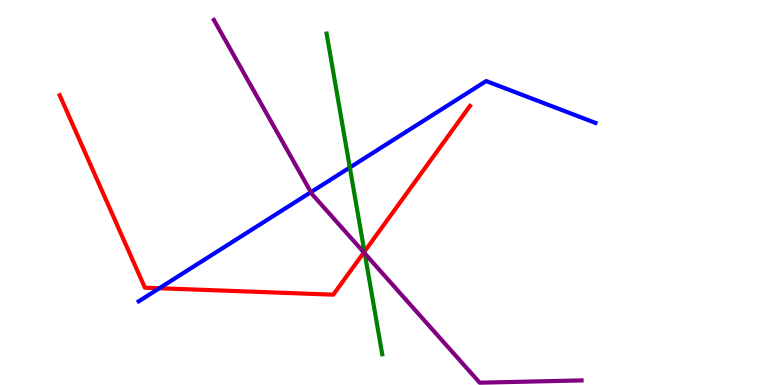[{'lines': ['blue', 'red'], 'intersections': [{'x': 2.06, 'y': 2.51}]}, {'lines': ['green', 'red'], 'intersections': [{'x': 4.7, 'y': 3.46}]}, {'lines': ['purple', 'red'], 'intersections': [{'x': 4.7, 'y': 3.44}]}, {'lines': ['blue', 'green'], 'intersections': [{'x': 4.51, 'y': 5.65}]}, {'lines': ['blue', 'purple'], 'intersections': [{'x': 4.01, 'y': 5.01}]}, {'lines': ['green', 'purple'], 'intersections': [{'x': 4.71, 'y': 3.42}]}]